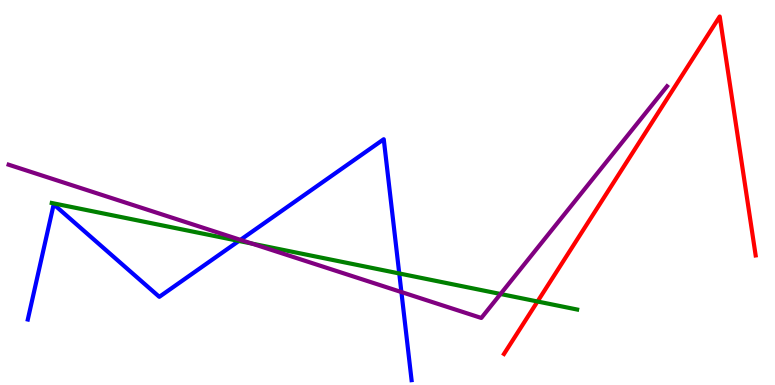[{'lines': ['blue', 'red'], 'intersections': []}, {'lines': ['green', 'red'], 'intersections': [{'x': 6.94, 'y': 2.17}]}, {'lines': ['purple', 'red'], 'intersections': []}, {'lines': ['blue', 'green'], 'intersections': [{'x': 3.08, 'y': 3.74}, {'x': 5.15, 'y': 2.9}]}, {'lines': ['blue', 'purple'], 'intersections': [{'x': 3.1, 'y': 3.77}, {'x': 5.18, 'y': 2.41}]}, {'lines': ['green', 'purple'], 'intersections': [{'x': 3.25, 'y': 3.67}, {'x': 6.46, 'y': 2.36}]}]